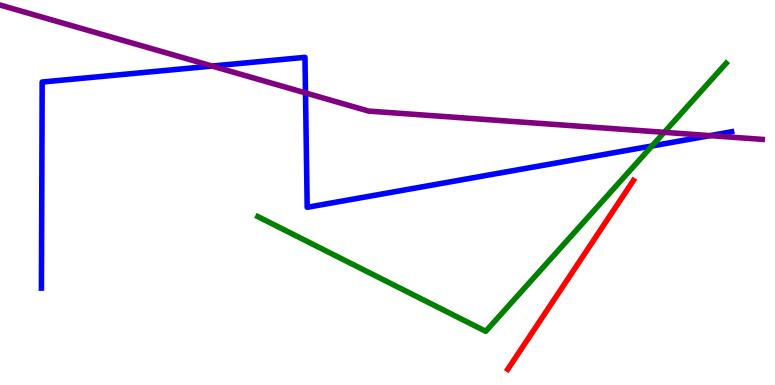[{'lines': ['blue', 'red'], 'intersections': []}, {'lines': ['green', 'red'], 'intersections': []}, {'lines': ['purple', 'red'], 'intersections': []}, {'lines': ['blue', 'green'], 'intersections': [{'x': 8.41, 'y': 6.21}]}, {'lines': ['blue', 'purple'], 'intersections': [{'x': 2.74, 'y': 8.28}, {'x': 3.94, 'y': 7.59}, {'x': 9.16, 'y': 6.48}]}, {'lines': ['green', 'purple'], 'intersections': [{'x': 8.57, 'y': 6.56}]}]